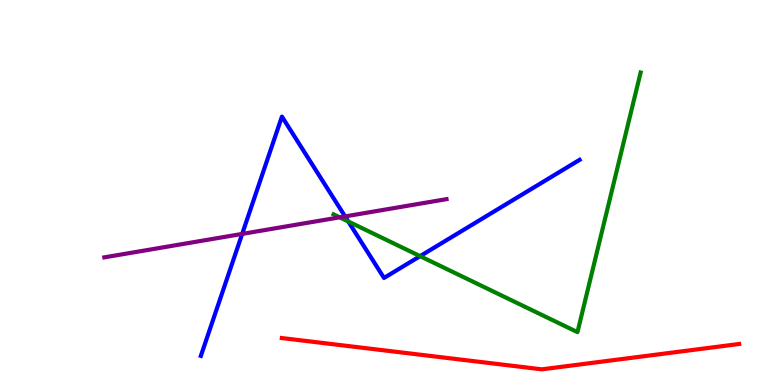[{'lines': ['blue', 'red'], 'intersections': []}, {'lines': ['green', 'red'], 'intersections': []}, {'lines': ['purple', 'red'], 'intersections': []}, {'lines': ['blue', 'green'], 'intersections': [{'x': 4.49, 'y': 4.25}, {'x': 5.42, 'y': 3.35}]}, {'lines': ['blue', 'purple'], 'intersections': [{'x': 3.12, 'y': 3.92}, {'x': 4.45, 'y': 4.38}]}, {'lines': ['green', 'purple'], 'intersections': [{'x': 4.38, 'y': 4.36}]}]